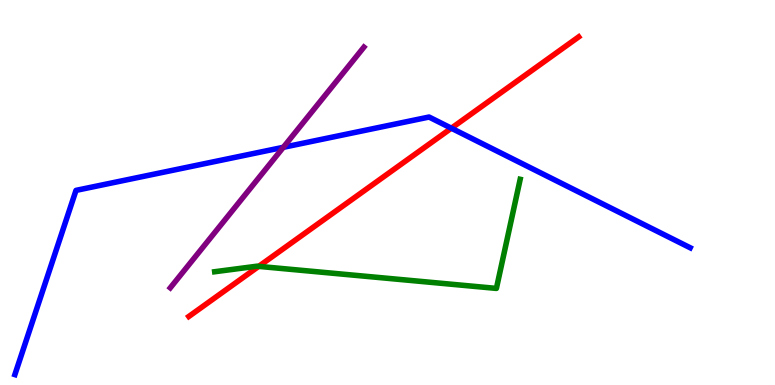[{'lines': ['blue', 'red'], 'intersections': [{'x': 5.82, 'y': 6.67}]}, {'lines': ['green', 'red'], 'intersections': [{'x': 3.34, 'y': 3.08}]}, {'lines': ['purple', 'red'], 'intersections': []}, {'lines': ['blue', 'green'], 'intersections': []}, {'lines': ['blue', 'purple'], 'intersections': [{'x': 3.66, 'y': 6.17}]}, {'lines': ['green', 'purple'], 'intersections': []}]